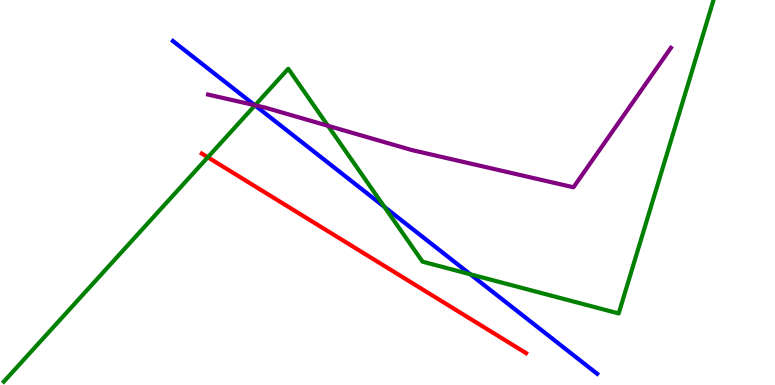[{'lines': ['blue', 'red'], 'intersections': []}, {'lines': ['green', 'red'], 'intersections': [{'x': 2.68, 'y': 5.92}]}, {'lines': ['purple', 'red'], 'intersections': []}, {'lines': ['blue', 'green'], 'intersections': [{'x': 3.29, 'y': 7.26}, {'x': 4.96, 'y': 4.63}, {'x': 6.07, 'y': 2.88}]}, {'lines': ['blue', 'purple'], 'intersections': [{'x': 3.29, 'y': 7.27}]}, {'lines': ['green', 'purple'], 'intersections': [{'x': 3.29, 'y': 7.27}, {'x': 4.23, 'y': 6.73}]}]